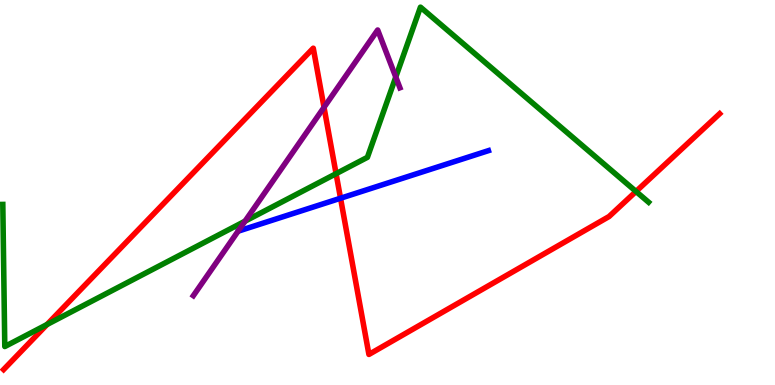[{'lines': ['blue', 'red'], 'intersections': [{'x': 4.39, 'y': 4.85}]}, {'lines': ['green', 'red'], 'intersections': [{'x': 0.607, 'y': 1.57}, {'x': 4.34, 'y': 5.49}, {'x': 8.21, 'y': 5.03}]}, {'lines': ['purple', 'red'], 'intersections': [{'x': 4.18, 'y': 7.21}]}, {'lines': ['blue', 'green'], 'intersections': []}, {'lines': ['blue', 'purple'], 'intersections': []}, {'lines': ['green', 'purple'], 'intersections': [{'x': 3.16, 'y': 4.25}, {'x': 5.11, 'y': 8.0}]}]